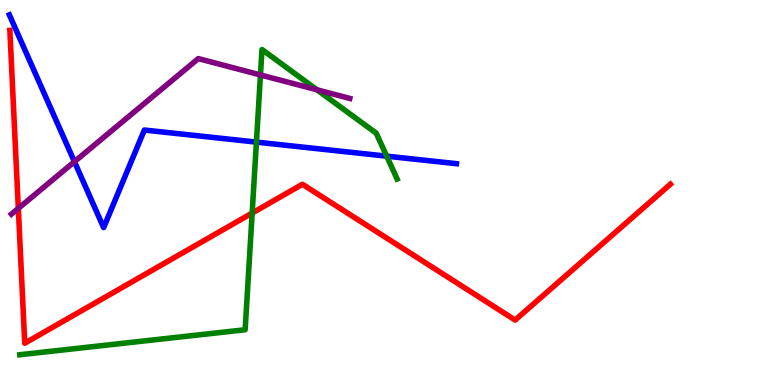[{'lines': ['blue', 'red'], 'intersections': []}, {'lines': ['green', 'red'], 'intersections': [{'x': 3.25, 'y': 4.47}]}, {'lines': ['purple', 'red'], 'intersections': [{'x': 0.236, 'y': 4.59}]}, {'lines': ['blue', 'green'], 'intersections': [{'x': 3.31, 'y': 6.31}, {'x': 4.99, 'y': 5.94}]}, {'lines': ['blue', 'purple'], 'intersections': [{'x': 0.96, 'y': 5.8}]}, {'lines': ['green', 'purple'], 'intersections': [{'x': 3.36, 'y': 8.05}, {'x': 4.09, 'y': 7.67}]}]